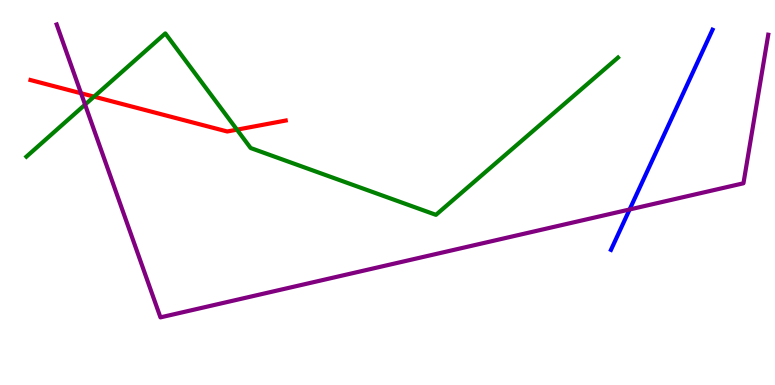[{'lines': ['blue', 'red'], 'intersections': []}, {'lines': ['green', 'red'], 'intersections': [{'x': 1.21, 'y': 7.49}, {'x': 3.06, 'y': 6.63}]}, {'lines': ['purple', 'red'], 'intersections': [{'x': 1.05, 'y': 7.58}]}, {'lines': ['blue', 'green'], 'intersections': []}, {'lines': ['blue', 'purple'], 'intersections': [{'x': 8.12, 'y': 4.56}]}, {'lines': ['green', 'purple'], 'intersections': [{'x': 1.1, 'y': 7.28}]}]